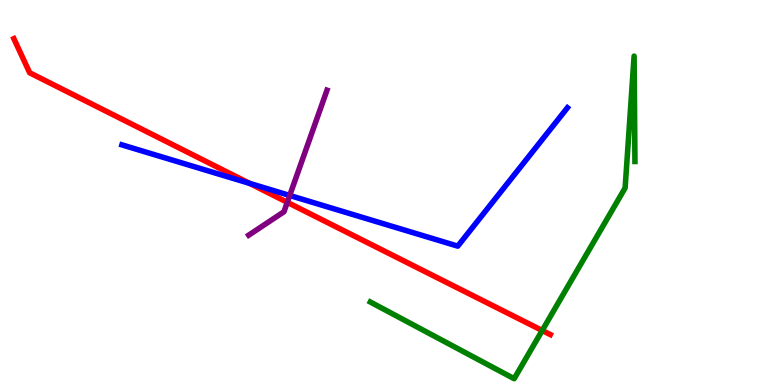[{'lines': ['blue', 'red'], 'intersections': [{'x': 3.22, 'y': 5.24}]}, {'lines': ['green', 'red'], 'intersections': [{'x': 7.0, 'y': 1.42}]}, {'lines': ['purple', 'red'], 'intersections': [{'x': 3.71, 'y': 4.74}]}, {'lines': ['blue', 'green'], 'intersections': []}, {'lines': ['blue', 'purple'], 'intersections': [{'x': 3.74, 'y': 4.92}]}, {'lines': ['green', 'purple'], 'intersections': []}]